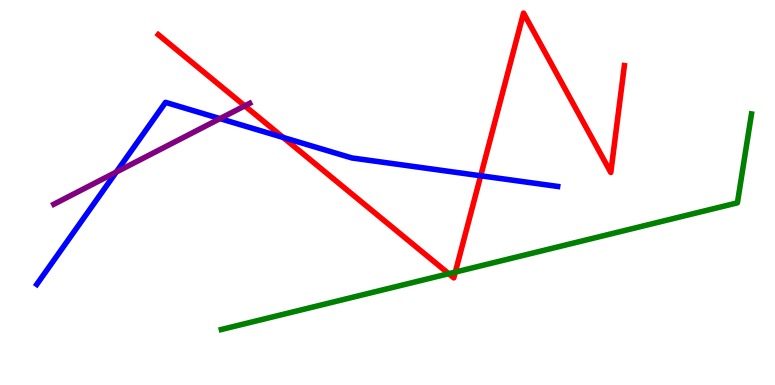[{'lines': ['blue', 'red'], 'intersections': [{'x': 3.65, 'y': 6.43}, {'x': 6.2, 'y': 5.43}]}, {'lines': ['green', 'red'], 'intersections': [{'x': 5.79, 'y': 2.89}, {'x': 5.88, 'y': 2.93}]}, {'lines': ['purple', 'red'], 'intersections': [{'x': 3.16, 'y': 7.25}]}, {'lines': ['blue', 'green'], 'intersections': []}, {'lines': ['blue', 'purple'], 'intersections': [{'x': 1.5, 'y': 5.53}, {'x': 2.84, 'y': 6.92}]}, {'lines': ['green', 'purple'], 'intersections': []}]